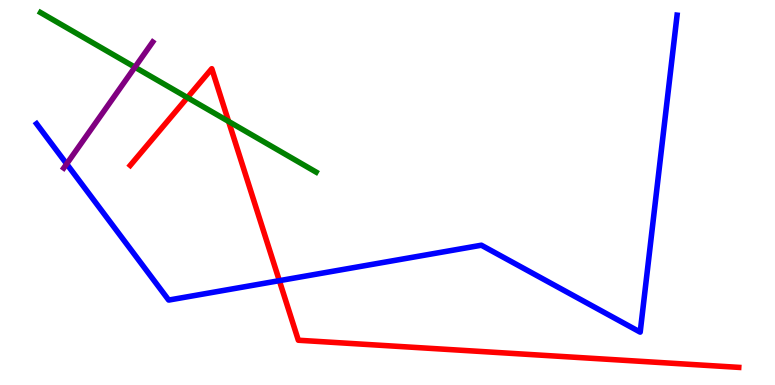[{'lines': ['blue', 'red'], 'intersections': [{'x': 3.6, 'y': 2.71}]}, {'lines': ['green', 'red'], 'intersections': [{'x': 2.42, 'y': 7.47}, {'x': 2.95, 'y': 6.85}]}, {'lines': ['purple', 'red'], 'intersections': []}, {'lines': ['blue', 'green'], 'intersections': []}, {'lines': ['blue', 'purple'], 'intersections': [{'x': 0.86, 'y': 5.74}]}, {'lines': ['green', 'purple'], 'intersections': [{'x': 1.74, 'y': 8.25}]}]